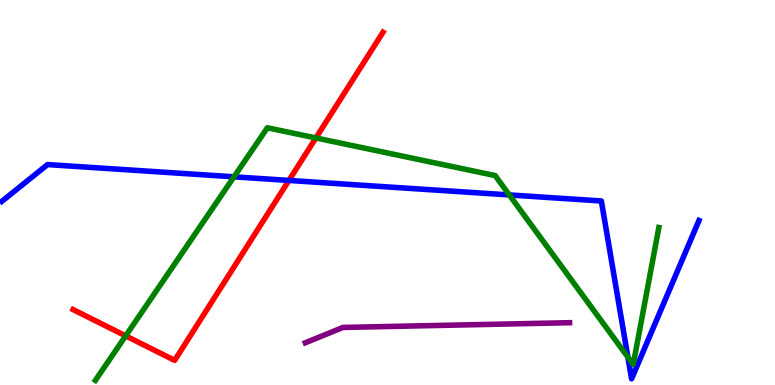[{'lines': ['blue', 'red'], 'intersections': [{'x': 3.73, 'y': 5.31}]}, {'lines': ['green', 'red'], 'intersections': [{'x': 1.62, 'y': 1.28}, {'x': 4.08, 'y': 6.42}]}, {'lines': ['purple', 'red'], 'intersections': []}, {'lines': ['blue', 'green'], 'intersections': [{'x': 3.02, 'y': 5.41}, {'x': 6.57, 'y': 4.94}, {'x': 8.1, 'y': 0.724}]}, {'lines': ['blue', 'purple'], 'intersections': []}, {'lines': ['green', 'purple'], 'intersections': []}]